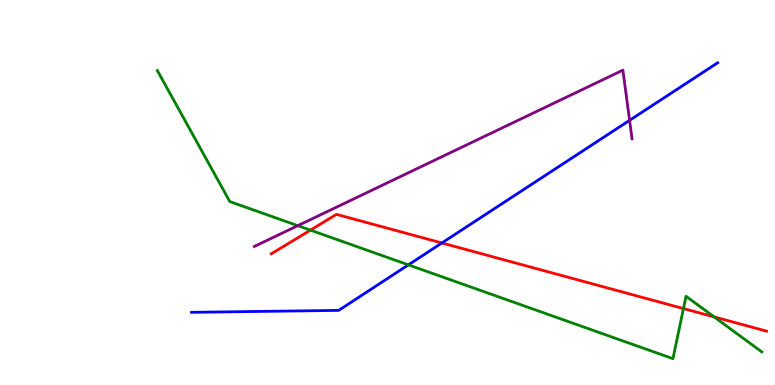[{'lines': ['blue', 'red'], 'intersections': [{'x': 5.7, 'y': 3.69}]}, {'lines': ['green', 'red'], 'intersections': [{'x': 4.01, 'y': 4.02}, {'x': 8.82, 'y': 1.99}, {'x': 9.21, 'y': 1.77}]}, {'lines': ['purple', 'red'], 'intersections': []}, {'lines': ['blue', 'green'], 'intersections': [{'x': 5.27, 'y': 3.12}]}, {'lines': ['blue', 'purple'], 'intersections': [{'x': 8.12, 'y': 6.87}]}, {'lines': ['green', 'purple'], 'intersections': [{'x': 3.84, 'y': 4.14}]}]